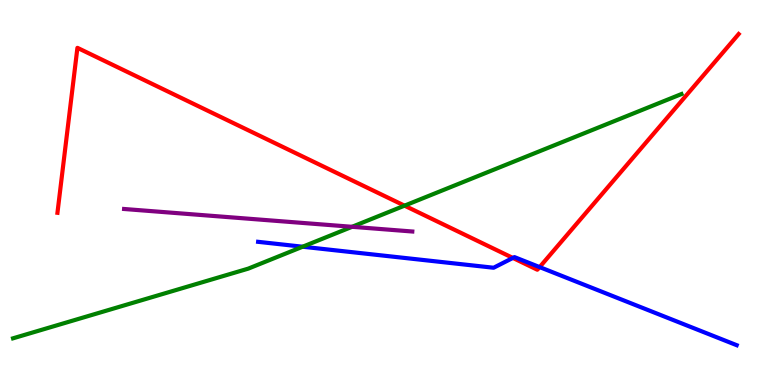[{'lines': ['blue', 'red'], 'intersections': [{'x': 6.62, 'y': 3.3}, {'x': 6.96, 'y': 3.06}]}, {'lines': ['green', 'red'], 'intersections': [{'x': 5.22, 'y': 4.66}]}, {'lines': ['purple', 'red'], 'intersections': []}, {'lines': ['blue', 'green'], 'intersections': [{'x': 3.9, 'y': 3.59}]}, {'lines': ['blue', 'purple'], 'intersections': []}, {'lines': ['green', 'purple'], 'intersections': [{'x': 4.54, 'y': 4.11}]}]